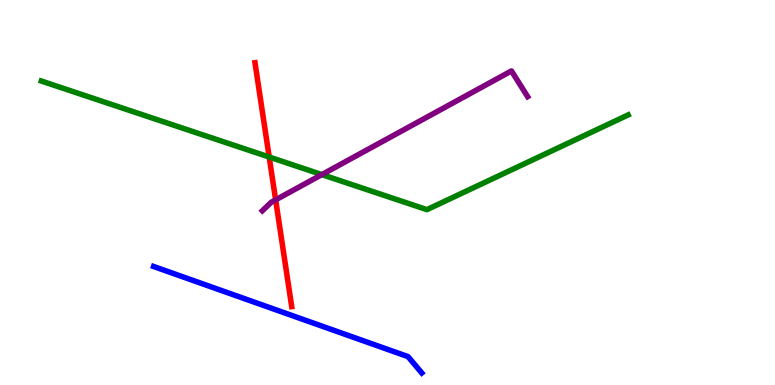[{'lines': ['blue', 'red'], 'intersections': []}, {'lines': ['green', 'red'], 'intersections': [{'x': 3.47, 'y': 5.92}]}, {'lines': ['purple', 'red'], 'intersections': [{'x': 3.56, 'y': 4.81}]}, {'lines': ['blue', 'green'], 'intersections': []}, {'lines': ['blue', 'purple'], 'intersections': []}, {'lines': ['green', 'purple'], 'intersections': [{'x': 4.15, 'y': 5.47}]}]